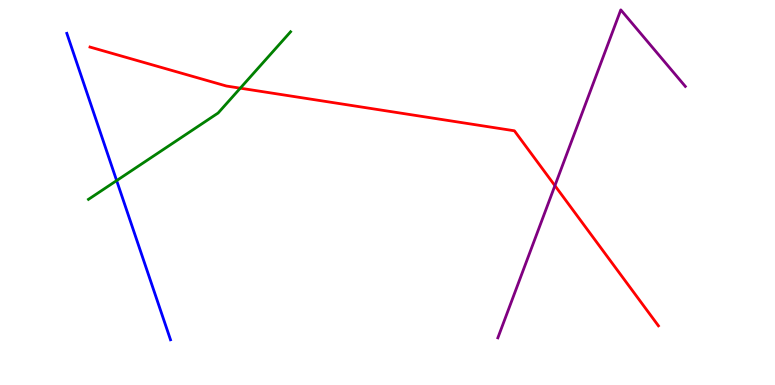[{'lines': ['blue', 'red'], 'intersections': []}, {'lines': ['green', 'red'], 'intersections': [{'x': 3.1, 'y': 7.71}]}, {'lines': ['purple', 'red'], 'intersections': [{'x': 7.16, 'y': 5.18}]}, {'lines': ['blue', 'green'], 'intersections': [{'x': 1.51, 'y': 5.31}]}, {'lines': ['blue', 'purple'], 'intersections': []}, {'lines': ['green', 'purple'], 'intersections': []}]